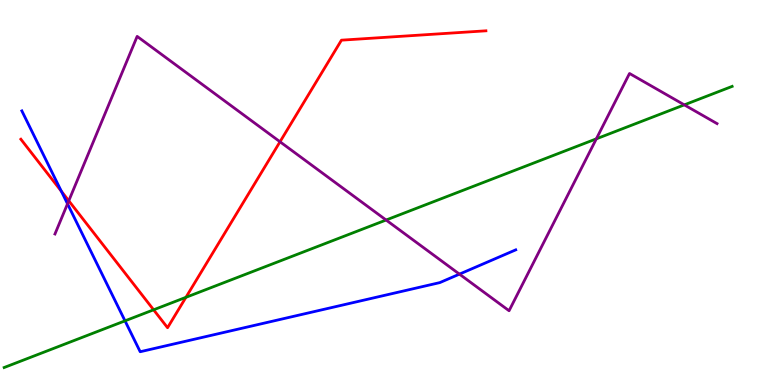[{'lines': ['blue', 'red'], 'intersections': [{'x': 0.791, 'y': 5.03}]}, {'lines': ['green', 'red'], 'intersections': [{'x': 1.98, 'y': 1.95}, {'x': 2.4, 'y': 2.28}]}, {'lines': ['purple', 'red'], 'intersections': [{'x': 0.887, 'y': 4.78}, {'x': 3.61, 'y': 6.32}]}, {'lines': ['blue', 'green'], 'intersections': [{'x': 1.61, 'y': 1.67}]}, {'lines': ['blue', 'purple'], 'intersections': [{'x': 0.871, 'y': 4.71}, {'x': 5.93, 'y': 2.88}]}, {'lines': ['green', 'purple'], 'intersections': [{'x': 4.98, 'y': 4.29}, {'x': 7.69, 'y': 6.39}, {'x': 8.83, 'y': 7.28}]}]